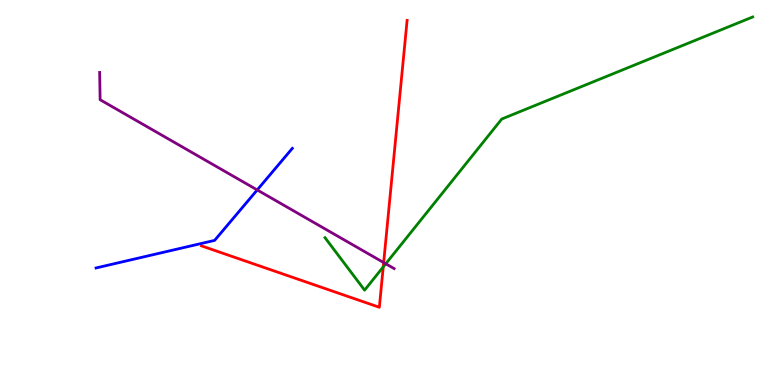[{'lines': ['blue', 'red'], 'intersections': []}, {'lines': ['green', 'red'], 'intersections': [{'x': 4.95, 'y': 3.07}]}, {'lines': ['purple', 'red'], 'intersections': [{'x': 4.95, 'y': 3.18}]}, {'lines': ['blue', 'green'], 'intersections': []}, {'lines': ['blue', 'purple'], 'intersections': [{'x': 3.32, 'y': 5.07}]}, {'lines': ['green', 'purple'], 'intersections': [{'x': 4.98, 'y': 3.15}]}]